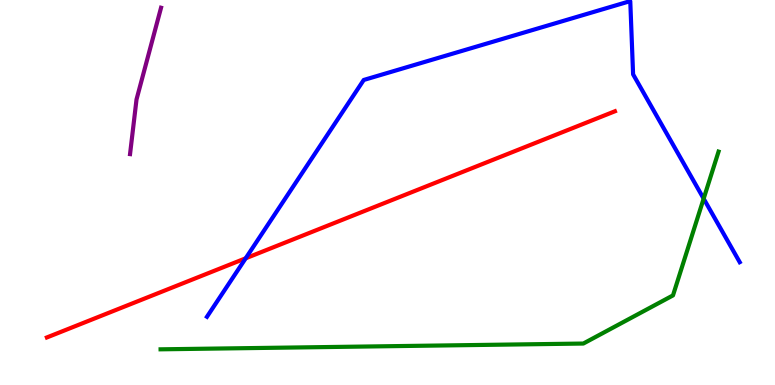[{'lines': ['blue', 'red'], 'intersections': [{'x': 3.17, 'y': 3.29}]}, {'lines': ['green', 'red'], 'intersections': []}, {'lines': ['purple', 'red'], 'intersections': []}, {'lines': ['blue', 'green'], 'intersections': [{'x': 9.08, 'y': 4.84}]}, {'lines': ['blue', 'purple'], 'intersections': []}, {'lines': ['green', 'purple'], 'intersections': []}]